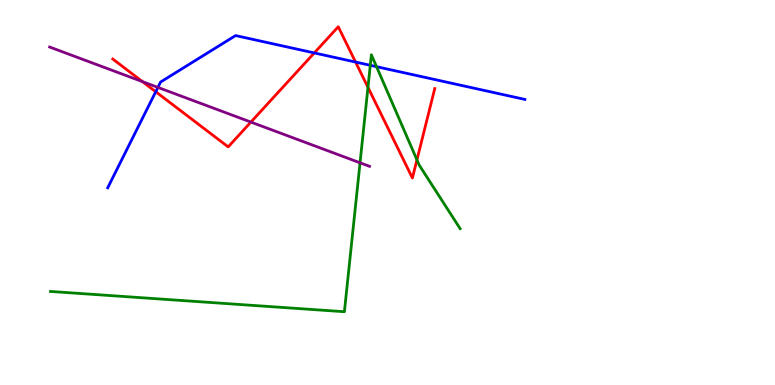[{'lines': ['blue', 'red'], 'intersections': [{'x': 2.01, 'y': 7.62}, {'x': 4.06, 'y': 8.63}, {'x': 4.59, 'y': 8.39}]}, {'lines': ['green', 'red'], 'intersections': [{'x': 4.75, 'y': 7.73}, {'x': 5.38, 'y': 5.85}]}, {'lines': ['purple', 'red'], 'intersections': [{'x': 1.84, 'y': 7.88}, {'x': 3.24, 'y': 6.83}]}, {'lines': ['blue', 'green'], 'intersections': [{'x': 4.78, 'y': 8.3}, {'x': 4.86, 'y': 8.27}]}, {'lines': ['blue', 'purple'], 'intersections': [{'x': 2.04, 'y': 7.73}]}, {'lines': ['green', 'purple'], 'intersections': [{'x': 4.65, 'y': 5.77}]}]